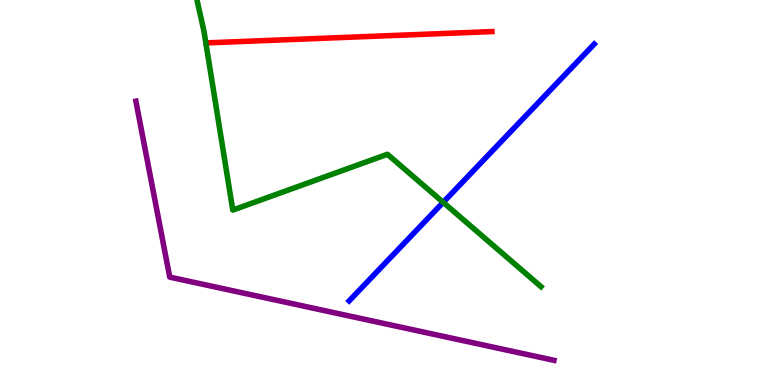[{'lines': ['blue', 'red'], 'intersections': []}, {'lines': ['green', 'red'], 'intersections': []}, {'lines': ['purple', 'red'], 'intersections': []}, {'lines': ['blue', 'green'], 'intersections': [{'x': 5.72, 'y': 4.74}]}, {'lines': ['blue', 'purple'], 'intersections': []}, {'lines': ['green', 'purple'], 'intersections': []}]